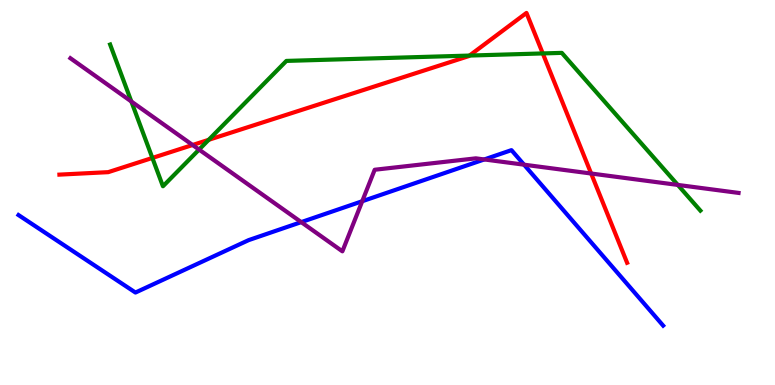[{'lines': ['blue', 'red'], 'intersections': []}, {'lines': ['green', 'red'], 'intersections': [{'x': 1.97, 'y': 5.9}, {'x': 2.69, 'y': 6.37}, {'x': 6.06, 'y': 8.56}, {'x': 7.0, 'y': 8.61}]}, {'lines': ['purple', 'red'], 'intersections': [{'x': 2.49, 'y': 6.23}, {'x': 7.63, 'y': 5.49}]}, {'lines': ['blue', 'green'], 'intersections': []}, {'lines': ['blue', 'purple'], 'intersections': [{'x': 3.89, 'y': 4.23}, {'x': 4.67, 'y': 4.77}, {'x': 6.25, 'y': 5.86}, {'x': 6.76, 'y': 5.72}]}, {'lines': ['green', 'purple'], 'intersections': [{'x': 1.69, 'y': 7.36}, {'x': 2.57, 'y': 6.11}, {'x': 8.75, 'y': 5.2}]}]